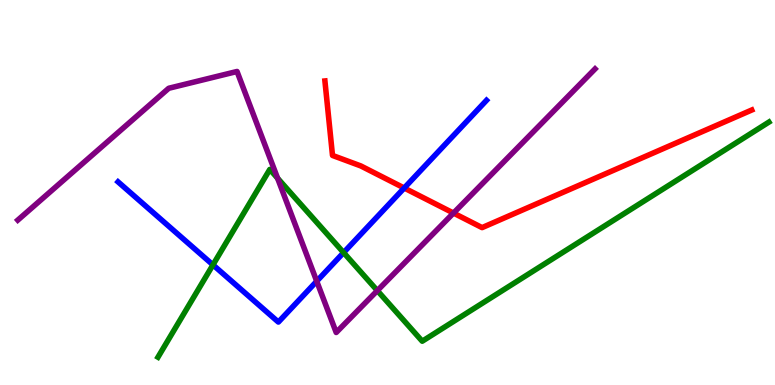[{'lines': ['blue', 'red'], 'intersections': [{'x': 5.22, 'y': 5.12}]}, {'lines': ['green', 'red'], 'intersections': []}, {'lines': ['purple', 'red'], 'intersections': [{'x': 5.85, 'y': 4.47}]}, {'lines': ['blue', 'green'], 'intersections': [{'x': 2.75, 'y': 3.12}, {'x': 4.43, 'y': 3.44}]}, {'lines': ['blue', 'purple'], 'intersections': [{'x': 4.09, 'y': 2.7}]}, {'lines': ['green', 'purple'], 'intersections': [{'x': 3.58, 'y': 5.37}, {'x': 4.87, 'y': 2.45}]}]